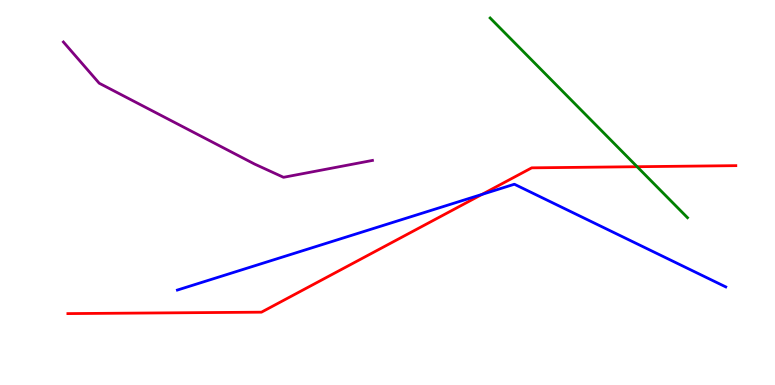[{'lines': ['blue', 'red'], 'intersections': [{'x': 6.22, 'y': 4.95}]}, {'lines': ['green', 'red'], 'intersections': [{'x': 8.22, 'y': 5.67}]}, {'lines': ['purple', 'red'], 'intersections': []}, {'lines': ['blue', 'green'], 'intersections': []}, {'lines': ['blue', 'purple'], 'intersections': []}, {'lines': ['green', 'purple'], 'intersections': []}]